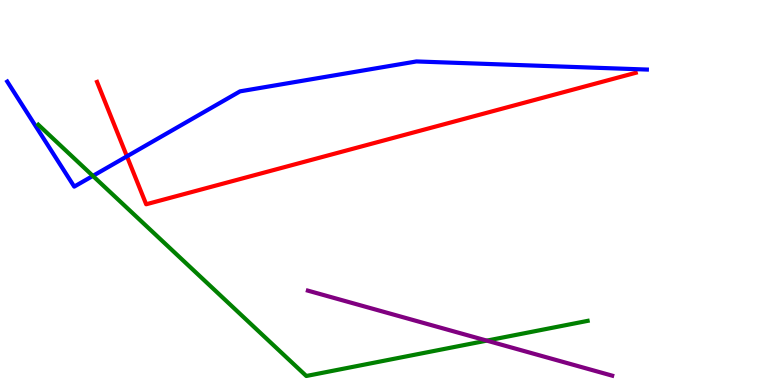[{'lines': ['blue', 'red'], 'intersections': [{'x': 1.64, 'y': 5.94}]}, {'lines': ['green', 'red'], 'intersections': []}, {'lines': ['purple', 'red'], 'intersections': []}, {'lines': ['blue', 'green'], 'intersections': [{'x': 1.2, 'y': 5.43}]}, {'lines': ['blue', 'purple'], 'intersections': []}, {'lines': ['green', 'purple'], 'intersections': [{'x': 6.28, 'y': 1.15}]}]